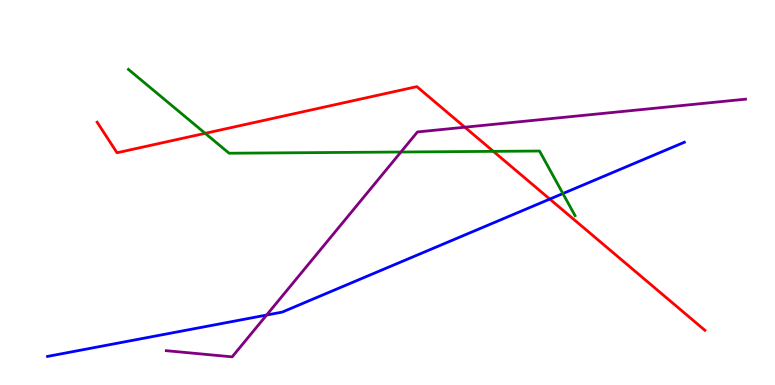[{'lines': ['blue', 'red'], 'intersections': [{'x': 7.09, 'y': 4.83}]}, {'lines': ['green', 'red'], 'intersections': [{'x': 2.65, 'y': 6.54}, {'x': 6.37, 'y': 6.07}]}, {'lines': ['purple', 'red'], 'intersections': [{'x': 6.0, 'y': 6.7}]}, {'lines': ['blue', 'green'], 'intersections': [{'x': 7.26, 'y': 4.97}]}, {'lines': ['blue', 'purple'], 'intersections': [{'x': 3.44, 'y': 1.82}]}, {'lines': ['green', 'purple'], 'intersections': [{'x': 5.17, 'y': 6.05}]}]